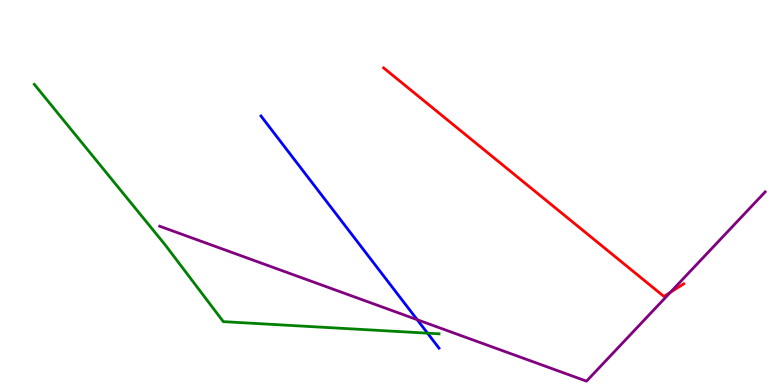[{'lines': ['blue', 'red'], 'intersections': []}, {'lines': ['green', 'red'], 'intersections': []}, {'lines': ['purple', 'red'], 'intersections': [{'x': 8.65, 'y': 2.41}]}, {'lines': ['blue', 'green'], 'intersections': [{'x': 5.52, 'y': 1.35}]}, {'lines': ['blue', 'purple'], 'intersections': [{'x': 5.38, 'y': 1.7}]}, {'lines': ['green', 'purple'], 'intersections': []}]